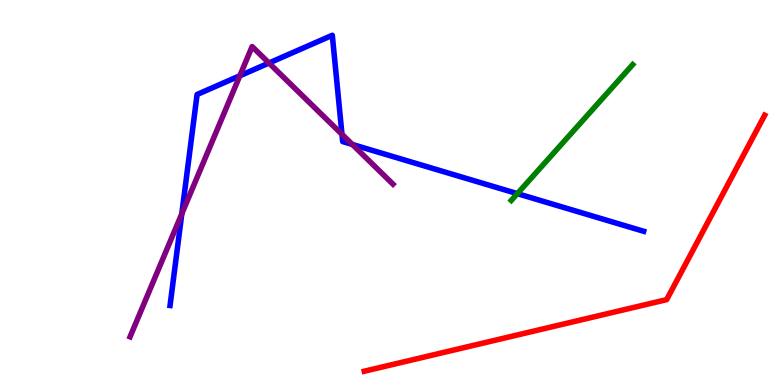[{'lines': ['blue', 'red'], 'intersections': []}, {'lines': ['green', 'red'], 'intersections': []}, {'lines': ['purple', 'red'], 'intersections': []}, {'lines': ['blue', 'green'], 'intersections': [{'x': 6.68, 'y': 4.97}]}, {'lines': ['blue', 'purple'], 'intersections': [{'x': 2.35, 'y': 4.45}, {'x': 3.09, 'y': 8.03}, {'x': 3.47, 'y': 8.36}, {'x': 4.41, 'y': 6.51}, {'x': 4.55, 'y': 6.25}]}, {'lines': ['green', 'purple'], 'intersections': []}]